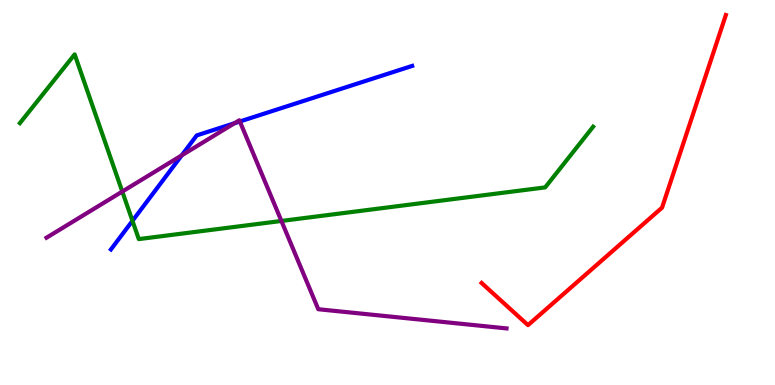[{'lines': ['blue', 'red'], 'intersections': []}, {'lines': ['green', 'red'], 'intersections': []}, {'lines': ['purple', 'red'], 'intersections': []}, {'lines': ['blue', 'green'], 'intersections': [{'x': 1.71, 'y': 4.26}]}, {'lines': ['blue', 'purple'], 'intersections': [{'x': 2.34, 'y': 5.96}, {'x': 3.03, 'y': 6.8}, {'x': 3.1, 'y': 6.84}]}, {'lines': ['green', 'purple'], 'intersections': [{'x': 1.58, 'y': 5.02}, {'x': 3.63, 'y': 4.26}]}]